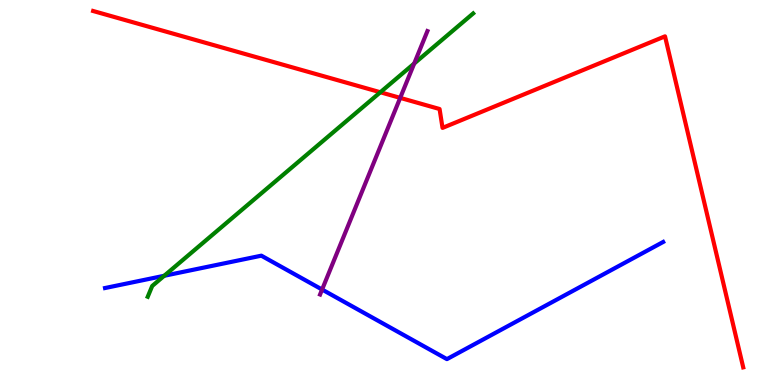[{'lines': ['blue', 'red'], 'intersections': []}, {'lines': ['green', 'red'], 'intersections': [{'x': 4.91, 'y': 7.6}]}, {'lines': ['purple', 'red'], 'intersections': [{'x': 5.16, 'y': 7.46}]}, {'lines': ['blue', 'green'], 'intersections': [{'x': 2.12, 'y': 2.84}]}, {'lines': ['blue', 'purple'], 'intersections': [{'x': 4.16, 'y': 2.48}]}, {'lines': ['green', 'purple'], 'intersections': [{'x': 5.34, 'y': 8.35}]}]